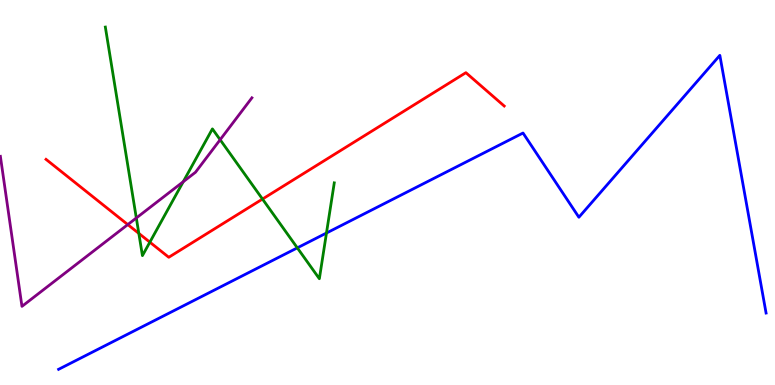[{'lines': ['blue', 'red'], 'intersections': []}, {'lines': ['green', 'red'], 'intersections': [{'x': 1.79, 'y': 3.94}, {'x': 1.93, 'y': 3.71}, {'x': 3.39, 'y': 4.83}]}, {'lines': ['purple', 'red'], 'intersections': [{'x': 1.65, 'y': 4.17}]}, {'lines': ['blue', 'green'], 'intersections': [{'x': 3.84, 'y': 3.56}, {'x': 4.21, 'y': 3.95}]}, {'lines': ['blue', 'purple'], 'intersections': []}, {'lines': ['green', 'purple'], 'intersections': [{'x': 1.76, 'y': 4.34}, {'x': 2.36, 'y': 5.28}, {'x': 2.84, 'y': 6.37}]}]